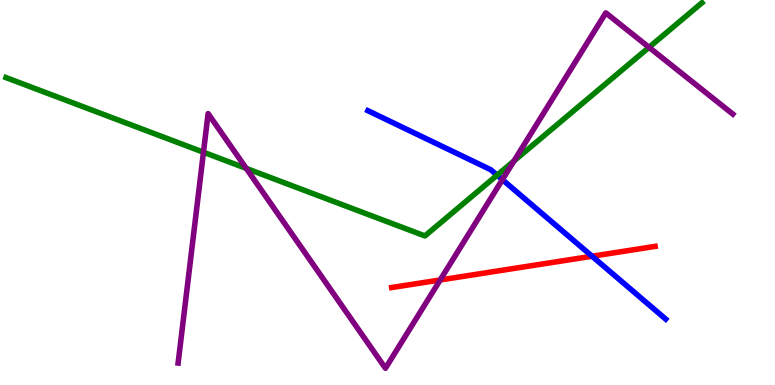[{'lines': ['blue', 'red'], 'intersections': [{'x': 7.64, 'y': 3.34}]}, {'lines': ['green', 'red'], 'intersections': []}, {'lines': ['purple', 'red'], 'intersections': [{'x': 5.68, 'y': 2.73}]}, {'lines': ['blue', 'green'], 'intersections': [{'x': 6.41, 'y': 5.45}]}, {'lines': ['blue', 'purple'], 'intersections': [{'x': 6.48, 'y': 5.33}]}, {'lines': ['green', 'purple'], 'intersections': [{'x': 2.63, 'y': 6.05}, {'x': 3.18, 'y': 5.63}, {'x': 6.63, 'y': 5.82}, {'x': 8.37, 'y': 8.77}]}]